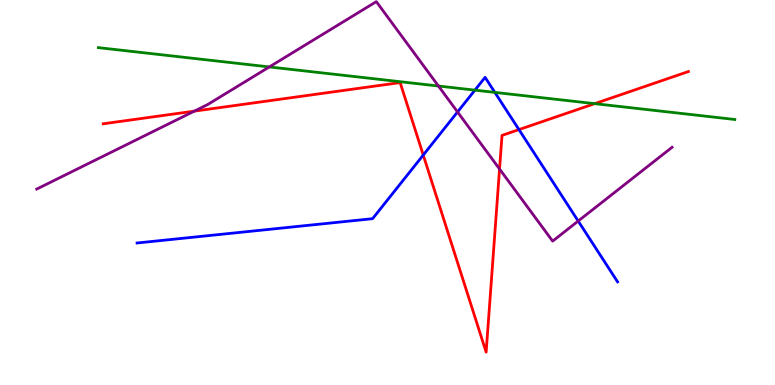[{'lines': ['blue', 'red'], 'intersections': [{'x': 5.46, 'y': 5.97}, {'x': 6.7, 'y': 6.63}]}, {'lines': ['green', 'red'], 'intersections': [{'x': 7.67, 'y': 7.31}]}, {'lines': ['purple', 'red'], 'intersections': [{'x': 2.51, 'y': 7.11}, {'x': 6.45, 'y': 5.61}]}, {'lines': ['blue', 'green'], 'intersections': [{'x': 6.13, 'y': 7.66}, {'x': 6.39, 'y': 7.6}]}, {'lines': ['blue', 'purple'], 'intersections': [{'x': 5.9, 'y': 7.09}, {'x': 7.46, 'y': 4.26}]}, {'lines': ['green', 'purple'], 'intersections': [{'x': 3.48, 'y': 8.26}, {'x': 5.66, 'y': 7.77}]}]